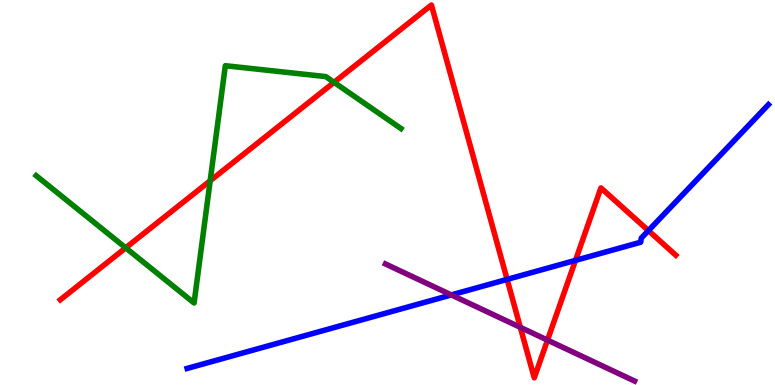[{'lines': ['blue', 'red'], 'intersections': [{'x': 6.54, 'y': 2.74}, {'x': 7.43, 'y': 3.24}, {'x': 8.37, 'y': 4.01}]}, {'lines': ['green', 'red'], 'intersections': [{'x': 1.62, 'y': 3.56}, {'x': 2.71, 'y': 5.31}, {'x': 4.31, 'y': 7.86}]}, {'lines': ['purple', 'red'], 'intersections': [{'x': 6.71, 'y': 1.5}, {'x': 7.06, 'y': 1.17}]}, {'lines': ['blue', 'green'], 'intersections': []}, {'lines': ['blue', 'purple'], 'intersections': [{'x': 5.82, 'y': 2.34}]}, {'lines': ['green', 'purple'], 'intersections': []}]